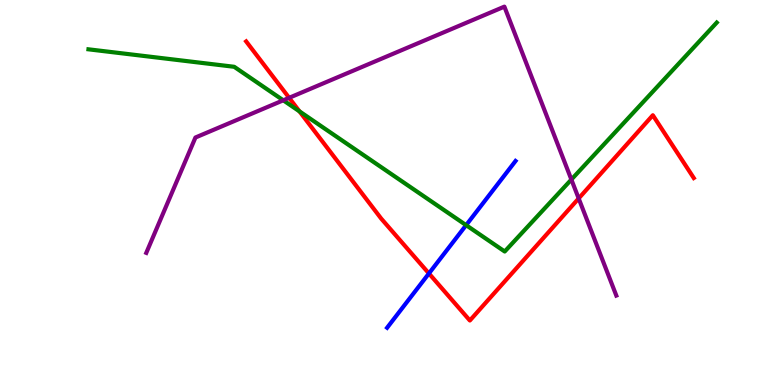[{'lines': ['blue', 'red'], 'intersections': [{'x': 5.53, 'y': 2.9}]}, {'lines': ['green', 'red'], 'intersections': [{'x': 3.86, 'y': 7.11}]}, {'lines': ['purple', 'red'], 'intersections': [{'x': 3.73, 'y': 7.46}, {'x': 7.47, 'y': 4.85}]}, {'lines': ['blue', 'green'], 'intersections': [{'x': 6.01, 'y': 4.15}]}, {'lines': ['blue', 'purple'], 'intersections': []}, {'lines': ['green', 'purple'], 'intersections': [{'x': 3.66, 'y': 7.39}, {'x': 7.37, 'y': 5.34}]}]